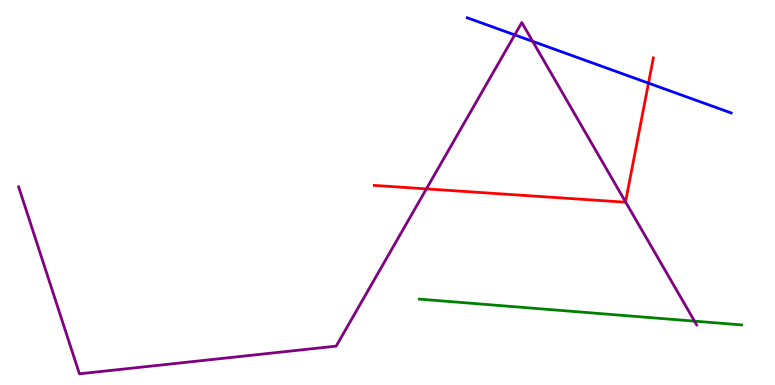[{'lines': ['blue', 'red'], 'intersections': [{'x': 8.37, 'y': 7.84}]}, {'lines': ['green', 'red'], 'intersections': []}, {'lines': ['purple', 'red'], 'intersections': [{'x': 5.5, 'y': 5.09}, {'x': 8.07, 'y': 4.76}]}, {'lines': ['blue', 'green'], 'intersections': []}, {'lines': ['blue', 'purple'], 'intersections': [{'x': 6.64, 'y': 9.09}, {'x': 6.87, 'y': 8.93}]}, {'lines': ['green', 'purple'], 'intersections': [{'x': 8.96, 'y': 1.66}]}]